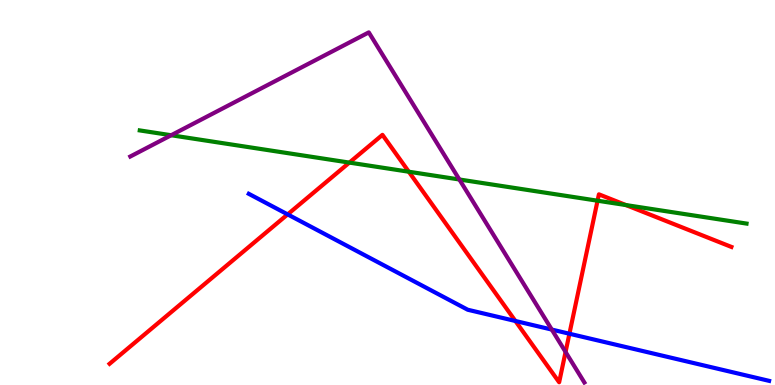[{'lines': ['blue', 'red'], 'intersections': [{'x': 3.71, 'y': 4.43}, {'x': 6.65, 'y': 1.66}, {'x': 7.35, 'y': 1.33}]}, {'lines': ['green', 'red'], 'intersections': [{'x': 4.51, 'y': 5.78}, {'x': 5.27, 'y': 5.54}, {'x': 7.71, 'y': 4.79}, {'x': 8.08, 'y': 4.67}]}, {'lines': ['purple', 'red'], 'intersections': [{'x': 7.3, 'y': 0.858}]}, {'lines': ['blue', 'green'], 'intersections': []}, {'lines': ['blue', 'purple'], 'intersections': [{'x': 7.12, 'y': 1.44}]}, {'lines': ['green', 'purple'], 'intersections': [{'x': 2.21, 'y': 6.49}, {'x': 5.93, 'y': 5.34}]}]